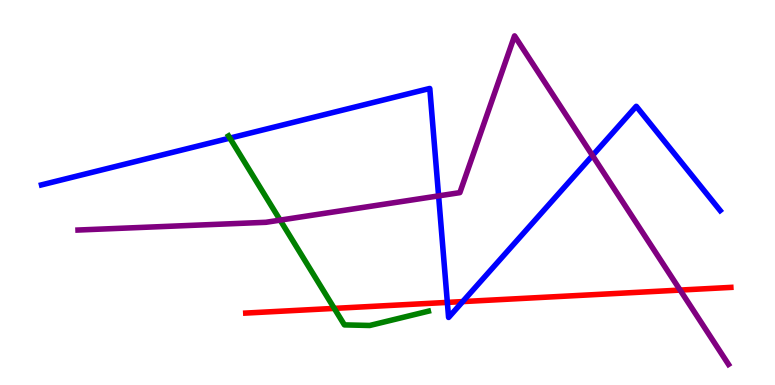[{'lines': ['blue', 'red'], 'intersections': [{'x': 5.77, 'y': 2.15}, {'x': 5.97, 'y': 2.17}]}, {'lines': ['green', 'red'], 'intersections': [{'x': 4.31, 'y': 1.99}]}, {'lines': ['purple', 'red'], 'intersections': [{'x': 8.78, 'y': 2.47}]}, {'lines': ['blue', 'green'], 'intersections': [{'x': 2.97, 'y': 6.41}]}, {'lines': ['blue', 'purple'], 'intersections': [{'x': 5.66, 'y': 4.91}, {'x': 7.65, 'y': 5.96}]}, {'lines': ['green', 'purple'], 'intersections': [{'x': 3.61, 'y': 4.28}]}]